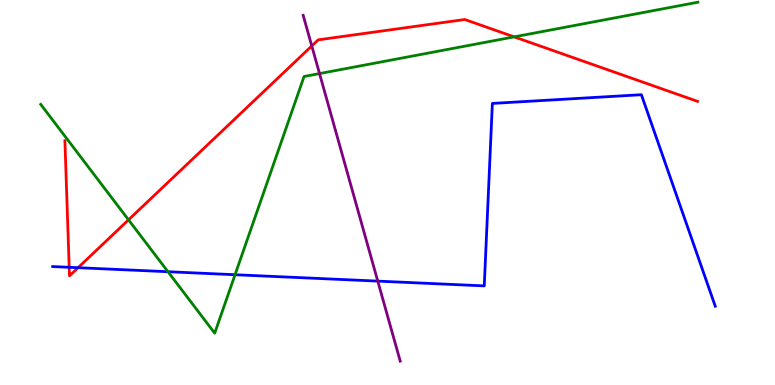[{'lines': ['blue', 'red'], 'intersections': [{'x': 0.893, 'y': 3.06}, {'x': 1.01, 'y': 3.05}]}, {'lines': ['green', 'red'], 'intersections': [{'x': 1.66, 'y': 4.29}, {'x': 6.63, 'y': 9.04}]}, {'lines': ['purple', 'red'], 'intersections': [{'x': 4.02, 'y': 8.81}]}, {'lines': ['blue', 'green'], 'intersections': [{'x': 2.17, 'y': 2.94}, {'x': 3.03, 'y': 2.86}]}, {'lines': ['blue', 'purple'], 'intersections': [{'x': 4.87, 'y': 2.7}]}, {'lines': ['green', 'purple'], 'intersections': [{'x': 4.12, 'y': 8.09}]}]